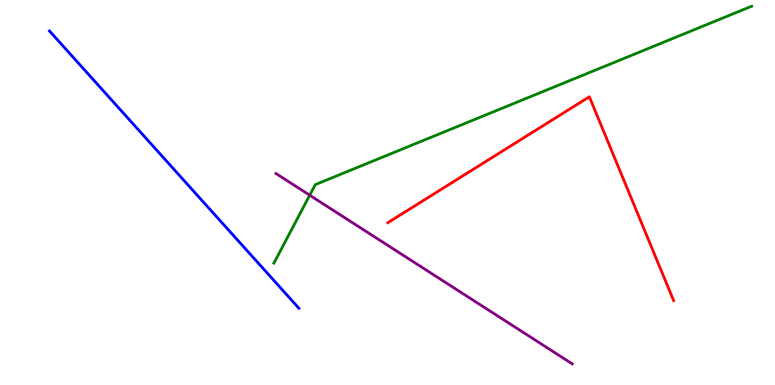[{'lines': ['blue', 'red'], 'intersections': []}, {'lines': ['green', 'red'], 'intersections': []}, {'lines': ['purple', 'red'], 'intersections': []}, {'lines': ['blue', 'green'], 'intersections': []}, {'lines': ['blue', 'purple'], 'intersections': []}, {'lines': ['green', 'purple'], 'intersections': [{'x': 4.0, 'y': 4.93}]}]